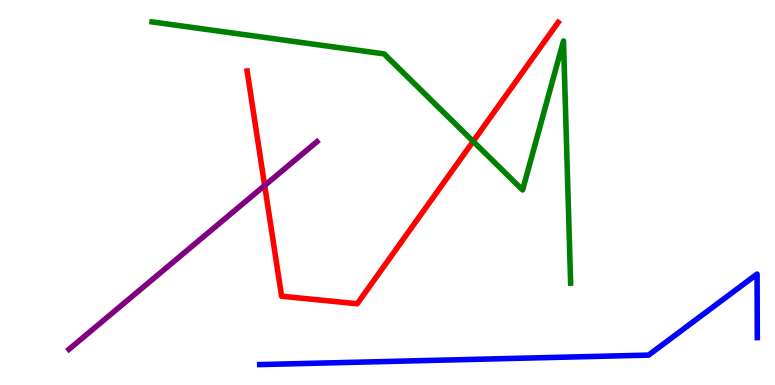[{'lines': ['blue', 'red'], 'intersections': []}, {'lines': ['green', 'red'], 'intersections': [{'x': 6.11, 'y': 6.33}]}, {'lines': ['purple', 'red'], 'intersections': [{'x': 3.41, 'y': 5.18}]}, {'lines': ['blue', 'green'], 'intersections': []}, {'lines': ['blue', 'purple'], 'intersections': []}, {'lines': ['green', 'purple'], 'intersections': []}]